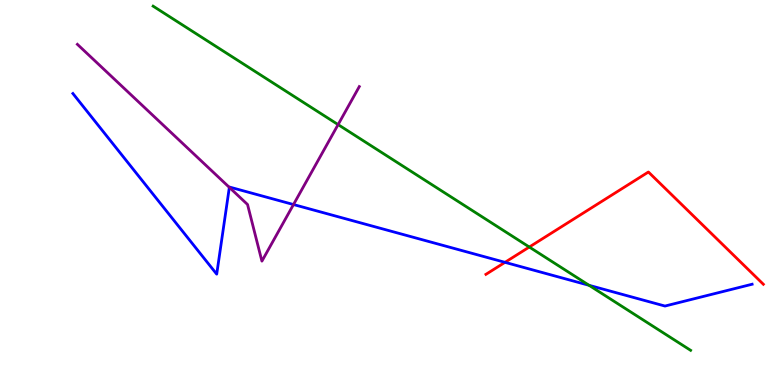[{'lines': ['blue', 'red'], 'intersections': [{'x': 6.52, 'y': 3.19}]}, {'lines': ['green', 'red'], 'intersections': [{'x': 6.83, 'y': 3.58}]}, {'lines': ['purple', 'red'], 'intersections': []}, {'lines': ['blue', 'green'], 'intersections': [{'x': 7.6, 'y': 2.59}]}, {'lines': ['blue', 'purple'], 'intersections': [{'x': 2.96, 'y': 5.13}, {'x': 3.79, 'y': 4.69}]}, {'lines': ['green', 'purple'], 'intersections': [{'x': 4.36, 'y': 6.76}]}]